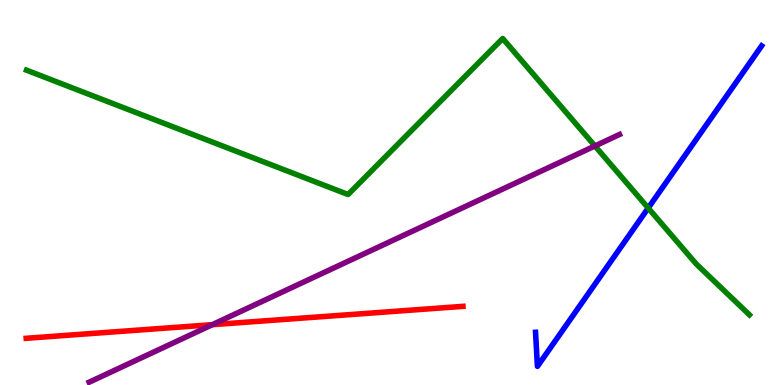[{'lines': ['blue', 'red'], 'intersections': []}, {'lines': ['green', 'red'], 'intersections': []}, {'lines': ['purple', 'red'], 'intersections': [{'x': 2.74, 'y': 1.57}]}, {'lines': ['blue', 'green'], 'intersections': [{'x': 8.36, 'y': 4.6}]}, {'lines': ['blue', 'purple'], 'intersections': []}, {'lines': ['green', 'purple'], 'intersections': [{'x': 7.68, 'y': 6.21}]}]